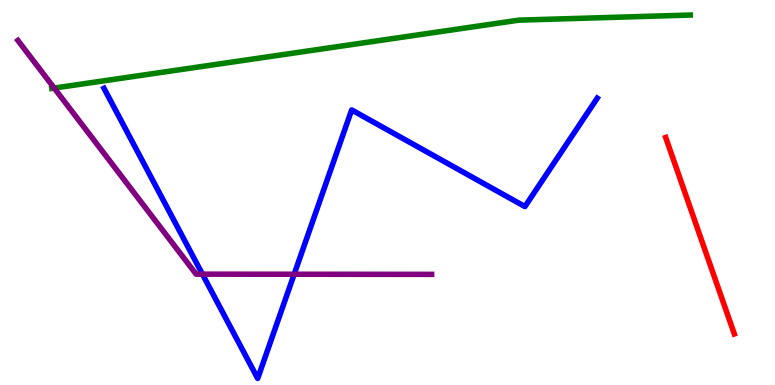[{'lines': ['blue', 'red'], 'intersections': []}, {'lines': ['green', 'red'], 'intersections': []}, {'lines': ['purple', 'red'], 'intersections': []}, {'lines': ['blue', 'green'], 'intersections': []}, {'lines': ['blue', 'purple'], 'intersections': [{'x': 2.61, 'y': 2.88}, {'x': 3.8, 'y': 2.88}]}, {'lines': ['green', 'purple'], 'intersections': [{'x': 0.7, 'y': 7.71}]}]